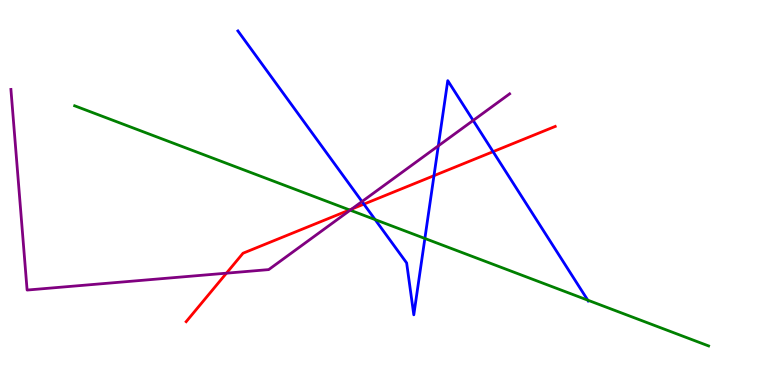[{'lines': ['blue', 'red'], 'intersections': [{'x': 4.7, 'y': 4.7}, {'x': 5.6, 'y': 5.44}, {'x': 6.36, 'y': 6.06}]}, {'lines': ['green', 'red'], 'intersections': [{'x': 4.51, 'y': 4.55}]}, {'lines': ['purple', 'red'], 'intersections': [{'x': 2.92, 'y': 2.9}, {'x': 4.54, 'y': 4.57}]}, {'lines': ['blue', 'green'], 'intersections': [{'x': 4.84, 'y': 4.3}, {'x': 5.48, 'y': 3.81}, {'x': 7.58, 'y': 2.2}]}, {'lines': ['blue', 'purple'], 'intersections': [{'x': 4.67, 'y': 4.77}, {'x': 5.66, 'y': 6.21}, {'x': 6.11, 'y': 6.87}]}, {'lines': ['green', 'purple'], 'intersections': [{'x': 4.52, 'y': 4.54}]}]